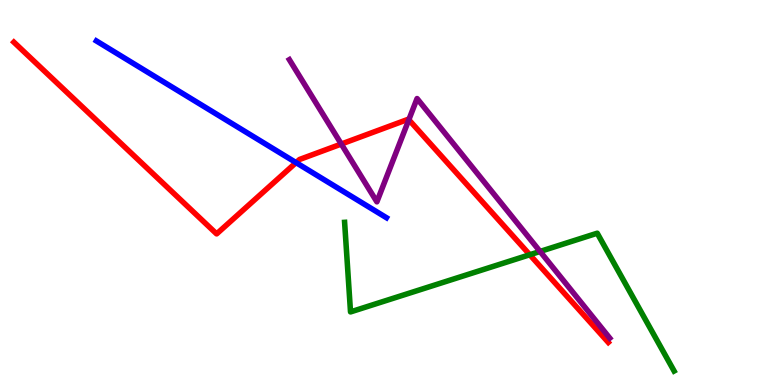[{'lines': ['blue', 'red'], 'intersections': [{'x': 3.82, 'y': 5.78}]}, {'lines': ['green', 'red'], 'intersections': [{'x': 6.84, 'y': 3.38}]}, {'lines': ['purple', 'red'], 'intersections': [{'x': 4.4, 'y': 6.26}, {'x': 5.28, 'y': 6.89}]}, {'lines': ['blue', 'green'], 'intersections': []}, {'lines': ['blue', 'purple'], 'intersections': []}, {'lines': ['green', 'purple'], 'intersections': [{'x': 6.97, 'y': 3.47}]}]